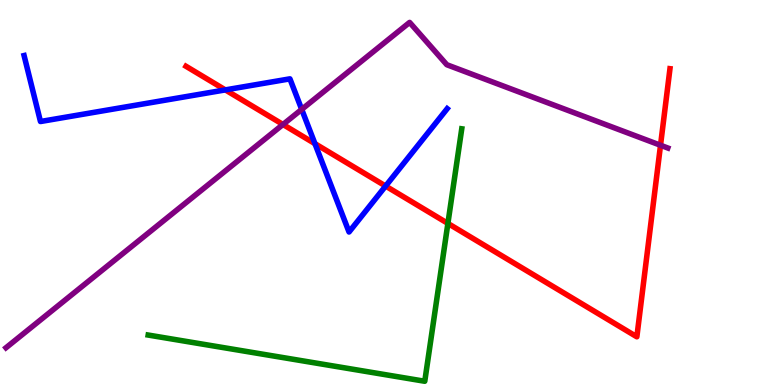[{'lines': ['blue', 'red'], 'intersections': [{'x': 2.91, 'y': 7.67}, {'x': 4.06, 'y': 6.27}, {'x': 4.98, 'y': 5.17}]}, {'lines': ['green', 'red'], 'intersections': [{'x': 5.78, 'y': 4.2}]}, {'lines': ['purple', 'red'], 'intersections': [{'x': 3.65, 'y': 6.77}, {'x': 8.52, 'y': 6.23}]}, {'lines': ['blue', 'green'], 'intersections': []}, {'lines': ['blue', 'purple'], 'intersections': [{'x': 3.89, 'y': 7.16}]}, {'lines': ['green', 'purple'], 'intersections': []}]